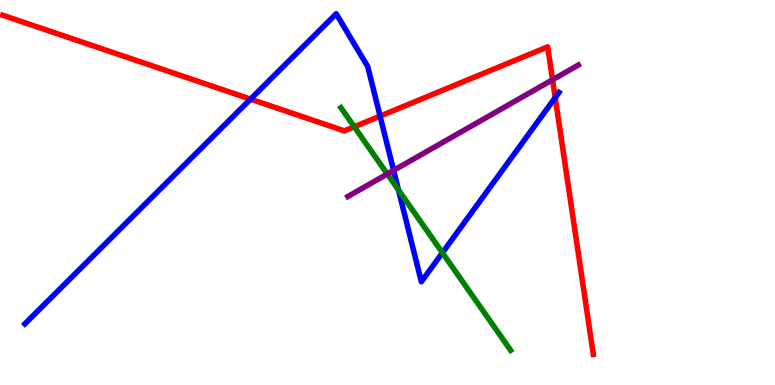[{'lines': ['blue', 'red'], 'intersections': [{'x': 3.23, 'y': 7.43}, {'x': 4.9, 'y': 6.98}, {'x': 7.16, 'y': 7.46}]}, {'lines': ['green', 'red'], 'intersections': [{'x': 4.57, 'y': 6.71}]}, {'lines': ['purple', 'red'], 'intersections': [{'x': 7.13, 'y': 7.93}]}, {'lines': ['blue', 'green'], 'intersections': [{'x': 5.14, 'y': 5.07}, {'x': 5.71, 'y': 3.43}]}, {'lines': ['blue', 'purple'], 'intersections': [{'x': 5.08, 'y': 5.57}]}, {'lines': ['green', 'purple'], 'intersections': [{'x': 5.0, 'y': 5.48}]}]